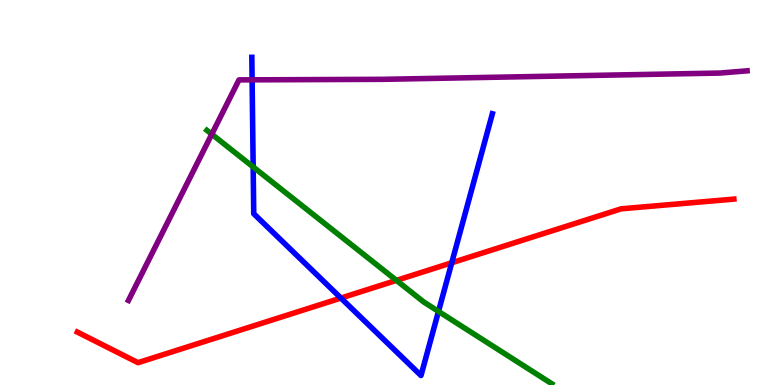[{'lines': ['blue', 'red'], 'intersections': [{'x': 4.4, 'y': 2.26}, {'x': 5.83, 'y': 3.17}]}, {'lines': ['green', 'red'], 'intersections': [{'x': 5.12, 'y': 2.72}]}, {'lines': ['purple', 'red'], 'intersections': []}, {'lines': ['blue', 'green'], 'intersections': [{'x': 3.27, 'y': 5.66}, {'x': 5.66, 'y': 1.91}]}, {'lines': ['blue', 'purple'], 'intersections': [{'x': 3.25, 'y': 7.93}]}, {'lines': ['green', 'purple'], 'intersections': [{'x': 2.73, 'y': 6.51}]}]